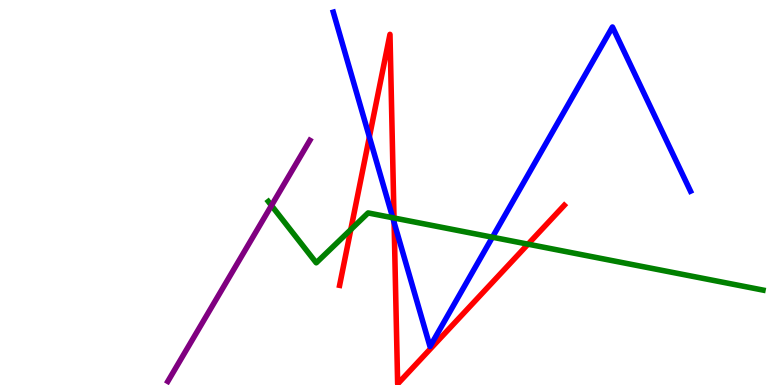[{'lines': ['blue', 'red'], 'intersections': [{'x': 4.77, 'y': 6.44}, {'x': 5.09, 'y': 4.22}]}, {'lines': ['green', 'red'], 'intersections': [{'x': 4.53, 'y': 4.04}, {'x': 5.08, 'y': 4.34}, {'x': 6.81, 'y': 3.66}]}, {'lines': ['purple', 'red'], 'intersections': []}, {'lines': ['blue', 'green'], 'intersections': [{'x': 5.07, 'y': 4.34}, {'x': 6.35, 'y': 3.84}]}, {'lines': ['blue', 'purple'], 'intersections': []}, {'lines': ['green', 'purple'], 'intersections': [{'x': 3.5, 'y': 4.66}]}]